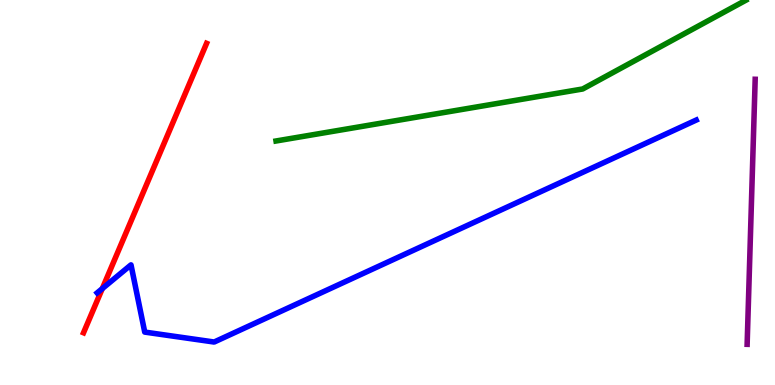[{'lines': ['blue', 'red'], 'intersections': [{'x': 1.32, 'y': 2.5}]}, {'lines': ['green', 'red'], 'intersections': []}, {'lines': ['purple', 'red'], 'intersections': []}, {'lines': ['blue', 'green'], 'intersections': []}, {'lines': ['blue', 'purple'], 'intersections': []}, {'lines': ['green', 'purple'], 'intersections': []}]